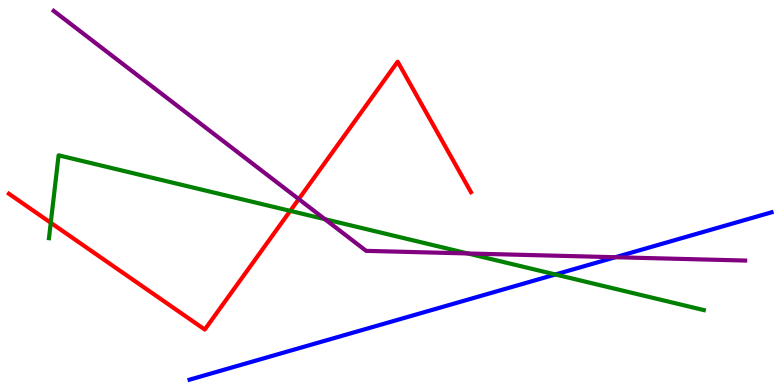[{'lines': ['blue', 'red'], 'intersections': []}, {'lines': ['green', 'red'], 'intersections': [{'x': 0.655, 'y': 4.21}, {'x': 3.75, 'y': 4.52}]}, {'lines': ['purple', 'red'], 'intersections': [{'x': 3.85, 'y': 4.83}]}, {'lines': ['blue', 'green'], 'intersections': [{'x': 7.17, 'y': 2.87}]}, {'lines': ['blue', 'purple'], 'intersections': [{'x': 7.94, 'y': 3.32}]}, {'lines': ['green', 'purple'], 'intersections': [{'x': 4.19, 'y': 4.31}, {'x': 6.04, 'y': 3.42}]}]